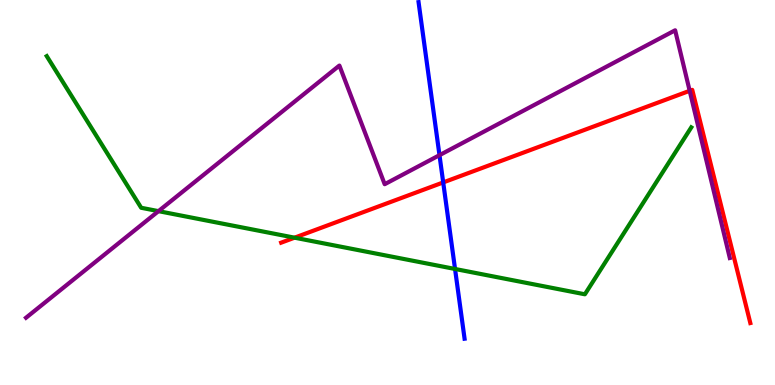[{'lines': ['blue', 'red'], 'intersections': [{'x': 5.72, 'y': 5.26}]}, {'lines': ['green', 'red'], 'intersections': [{'x': 3.8, 'y': 3.83}]}, {'lines': ['purple', 'red'], 'intersections': [{'x': 8.9, 'y': 7.64}]}, {'lines': ['blue', 'green'], 'intersections': [{'x': 5.87, 'y': 3.01}]}, {'lines': ['blue', 'purple'], 'intersections': [{'x': 5.67, 'y': 5.97}]}, {'lines': ['green', 'purple'], 'intersections': [{'x': 2.04, 'y': 4.52}]}]